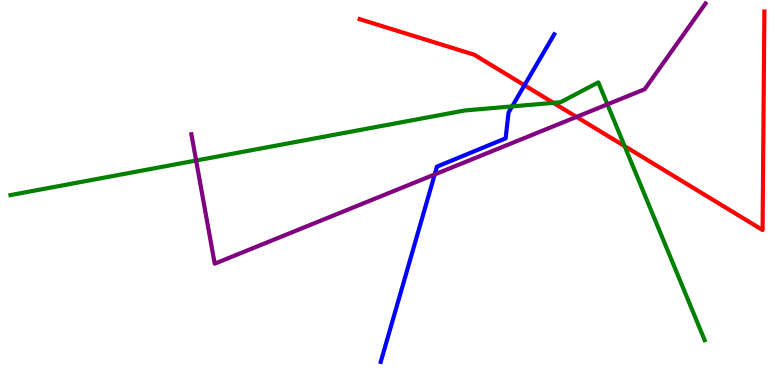[{'lines': ['blue', 'red'], 'intersections': [{'x': 6.77, 'y': 7.79}]}, {'lines': ['green', 'red'], 'intersections': [{'x': 7.14, 'y': 7.33}, {'x': 8.06, 'y': 6.2}]}, {'lines': ['purple', 'red'], 'intersections': [{'x': 7.44, 'y': 6.96}]}, {'lines': ['blue', 'green'], 'intersections': [{'x': 6.61, 'y': 7.24}]}, {'lines': ['blue', 'purple'], 'intersections': [{'x': 5.61, 'y': 5.47}]}, {'lines': ['green', 'purple'], 'intersections': [{'x': 2.53, 'y': 5.83}, {'x': 7.84, 'y': 7.29}]}]